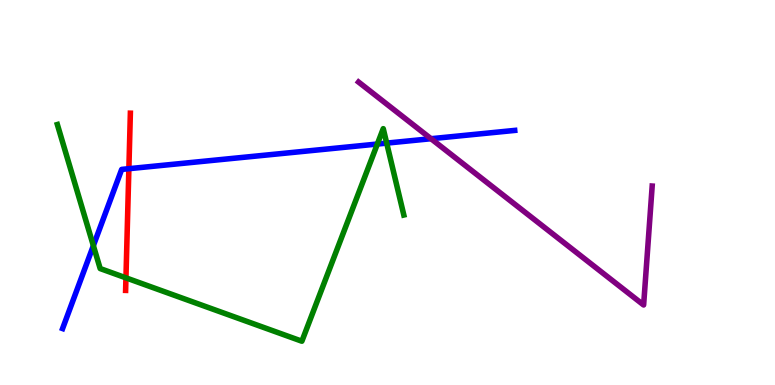[{'lines': ['blue', 'red'], 'intersections': [{'x': 1.66, 'y': 5.62}]}, {'lines': ['green', 'red'], 'intersections': [{'x': 1.63, 'y': 2.78}]}, {'lines': ['purple', 'red'], 'intersections': []}, {'lines': ['blue', 'green'], 'intersections': [{'x': 1.2, 'y': 3.62}, {'x': 4.87, 'y': 6.26}, {'x': 4.99, 'y': 6.28}]}, {'lines': ['blue', 'purple'], 'intersections': [{'x': 5.56, 'y': 6.4}]}, {'lines': ['green', 'purple'], 'intersections': []}]